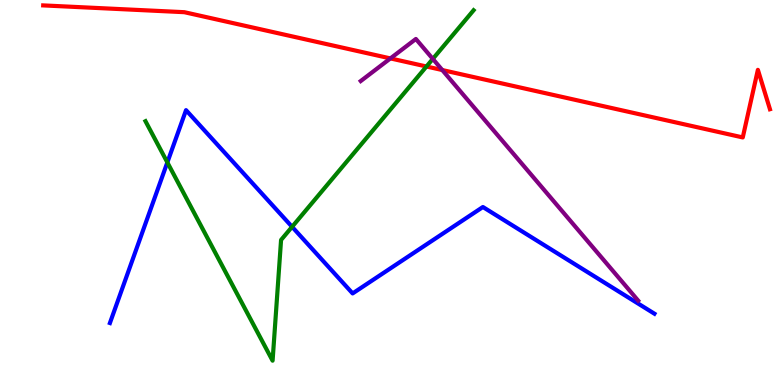[{'lines': ['blue', 'red'], 'intersections': []}, {'lines': ['green', 'red'], 'intersections': [{'x': 5.5, 'y': 8.27}]}, {'lines': ['purple', 'red'], 'intersections': [{'x': 5.04, 'y': 8.48}, {'x': 5.71, 'y': 8.18}]}, {'lines': ['blue', 'green'], 'intersections': [{'x': 2.16, 'y': 5.78}, {'x': 3.77, 'y': 4.11}]}, {'lines': ['blue', 'purple'], 'intersections': []}, {'lines': ['green', 'purple'], 'intersections': [{'x': 5.58, 'y': 8.47}]}]